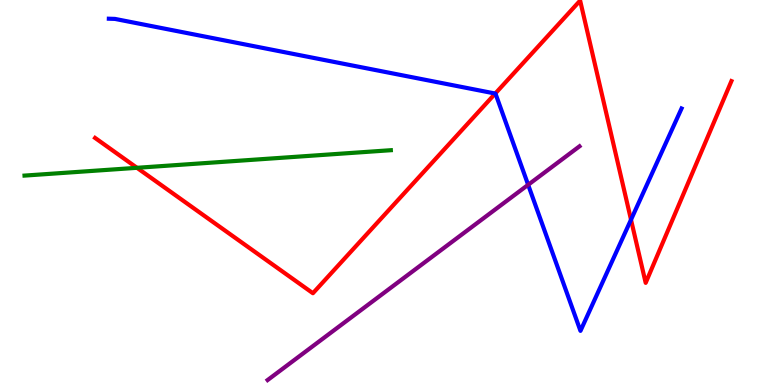[{'lines': ['blue', 'red'], 'intersections': [{'x': 6.39, 'y': 7.57}, {'x': 8.14, 'y': 4.29}]}, {'lines': ['green', 'red'], 'intersections': [{'x': 1.77, 'y': 5.64}]}, {'lines': ['purple', 'red'], 'intersections': []}, {'lines': ['blue', 'green'], 'intersections': []}, {'lines': ['blue', 'purple'], 'intersections': [{'x': 6.81, 'y': 5.2}]}, {'lines': ['green', 'purple'], 'intersections': []}]